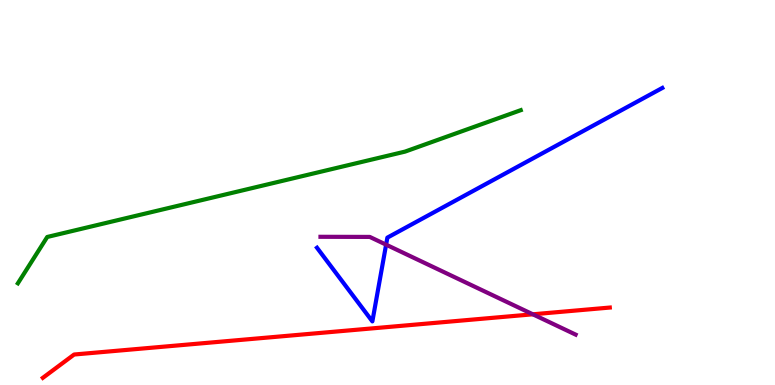[{'lines': ['blue', 'red'], 'intersections': []}, {'lines': ['green', 'red'], 'intersections': []}, {'lines': ['purple', 'red'], 'intersections': [{'x': 6.88, 'y': 1.84}]}, {'lines': ['blue', 'green'], 'intersections': []}, {'lines': ['blue', 'purple'], 'intersections': [{'x': 4.98, 'y': 3.65}]}, {'lines': ['green', 'purple'], 'intersections': []}]